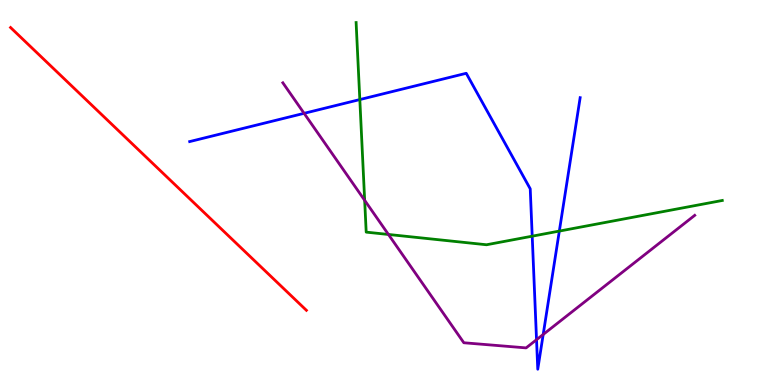[{'lines': ['blue', 'red'], 'intersections': []}, {'lines': ['green', 'red'], 'intersections': []}, {'lines': ['purple', 'red'], 'intersections': []}, {'lines': ['blue', 'green'], 'intersections': [{'x': 4.64, 'y': 7.41}, {'x': 6.87, 'y': 3.87}, {'x': 7.22, 'y': 4.0}]}, {'lines': ['blue', 'purple'], 'intersections': [{'x': 3.92, 'y': 7.06}, {'x': 6.92, 'y': 1.18}, {'x': 7.01, 'y': 1.31}]}, {'lines': ['green', 'purple'], 'intersections': [{'x': 4.71, 'y': 4.8}, {'x': 5.01, 'y': 3.91}]}]